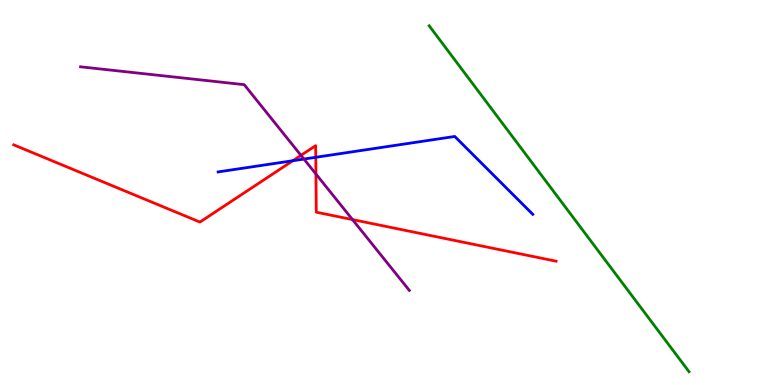[{'lines': ['blue', 'red'], 'intersections': [{'x': 3.78, 'y': 5.83}, {'x': 4.07, 'y': 5.91}]}, {'lines': ['green', 'red'], 'intersections': []}, {'lines': ['purple', 'red'], 'intersections': [{'x': 3.88, 'y': 5.96}, {'x': 4.08, 'y': 5.48}, {'x': 4.55, 'y': 4.3}]}, {'lines': ['blue', 'green'], 'intersections': []}, {'lines': ['blue', 'purple'], 'intersections': [{'x': 3.92, 'y': 5.87}]}, {'lines': ['green', 'purple'], 'intersections': []}]